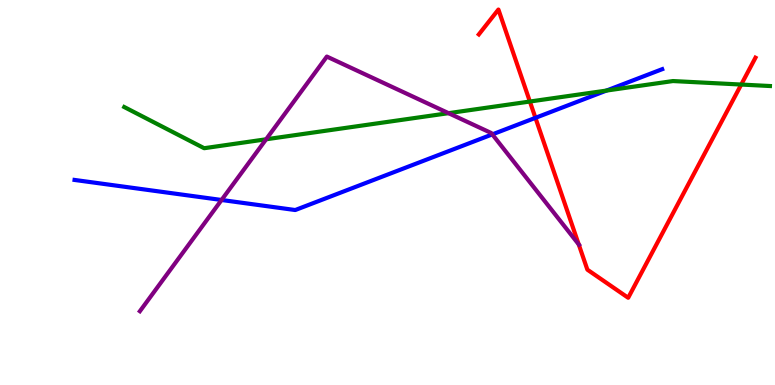[{'lines': ['blue', 'red'], 'intersections': [{'x': 6.91, 'y': 6.94}]}, {'lines': ['green', 'red'], 'intersections': [{'x': 6.84, 'y': 7.36}, {'x': 9.56, 'y': 7.8}]}, {'lines': ['purple', 'red'], 'intersections': [{'x': 7.47, 'y': 3.65}]}, {'lines': ['blue', 'green'], 'intersections': [{'x': 7.83, 'y': 7.65}]}, {'lines': ['blue', 'purple'], 'intersections': [{'x': 2.86, 'y': 4.81}, {'x': 6.35, 'y': 6.51}]}, {'lines': ['green', 'purple'], 'intersections': [{'x': 3.43, 'y': 6.38}, {'x': 5.79, 'y': 7.06}]}]